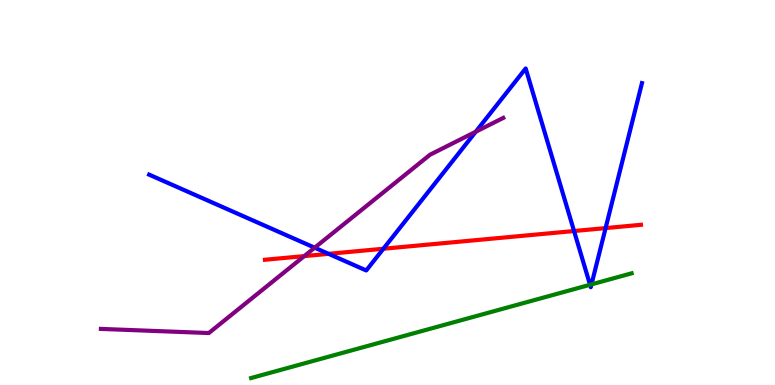[{'lines': ['blue', 'red'], 'intersections': [{'x': 4.24, 'y': 3.41}, {'x': 4.95, 'y': 3.54}, {'x': 7.41, 'y': 4.0}, {'x': 7.81, 'y': 4.08}]}, {'lines': ['green', 'red'], 'intersections': []}, {'lines': ['purple', 'red'], 'intersections': [{'x': 3.93, 'y': 3.35}]}, {'lines': ['blue', 'green'], 'intersections': [{'x': 7.61, 'y': 2.6}, {'x': 7.63, 'y': 2.61}]}, {'lines': ['blue', 'purple'], 'intersections': [{'x': 4.06, 'y': 3.57}, {'x': 6.14, 'y': 6.58}]}, {'lines': ['green', 'purple'], 'intersections': []}]